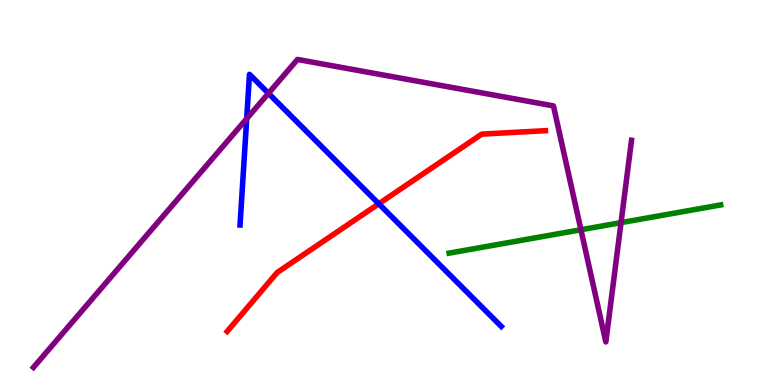[{'lines': ['blue', 'red'], 'intersections': [{'x': 4.89, 'y': 4.71}]}, {'lines': ['green', 'red'], 'intersections': []}, {'lines': ['purple', 'red'], 'intersections': []}, {'lines': ['blue', 'green'], 'intersections': []}, {'lines': ['blue', 'purple'], 'intersections': [{'x': 3.18, 'y': 6.92}, {'x': 3.46, 'y': 7.58}]}, {'lines': ['green', 'purple'], 'intersections': [{'x': 7.5, 'y': 4.03}, {'x': 8.01, 'y': 4.22}]}]